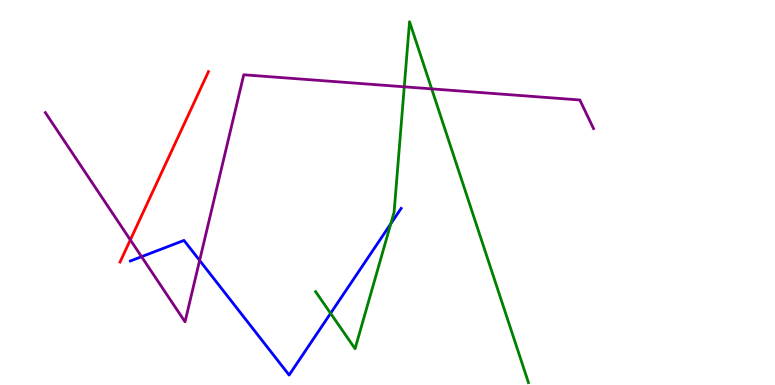[{'lines': ['blue', 'red'], 'intersections': []}, {'lines': ['green', 'red'], 'intersections': []}, {'lines': ['purple', 'red'], 'intersections': [{'x': 1.68, 'y': 3.77}]}, {'lines': ['blue', 'green'], 'intersections': [{'x': 4.27, 'y': 1.86}, {'x': 5.04, 'y': 4.19}]}, {'lines': ['blue', 'purple'], 'intersections': [{'x': 1.83, 'y': 3.33}, {'x': 2.58, 'y': 3.24}]}, {'lines': ['green', 'purple'], 'intersections': [{'x': 5.22, 'y': 7.75}, {'x': 5.57, 'y': 7.69}]}]